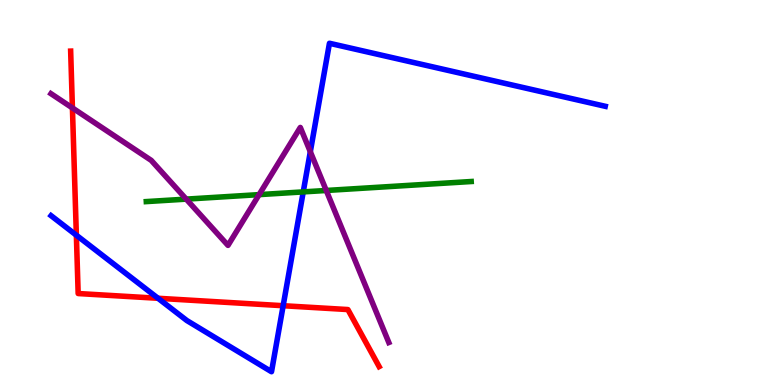[{'lines': ['blue', 'red'], 'intersections': [{'x': 0.985, 'y': 3.89}, {'x': 2.04, 'y': 2.25}, {'x': 3.65, 'y': 2.06}]}, {'lines': ['green', 'red'], 'intersections': []}, {'lines': ['purple', 'red'], 'intersections': [{'x': 0.934, 'y': 7.2}]}, {'lines': ['blue', 'green'], 'intersections': [{'x': 3.91, 'y': 5.02}]}, {'lines': ['blue', 'purple'], 'intersections': [{'x': 4.0, 'y': 6.06}]}, {'lines': ['green', 'purple'], 'intersections': [{'x': 2.4, 'y': 4.83}, {'x': 3.34, 'y': 4.94}, {'x': 4.21, 'y': 5.05}]}]